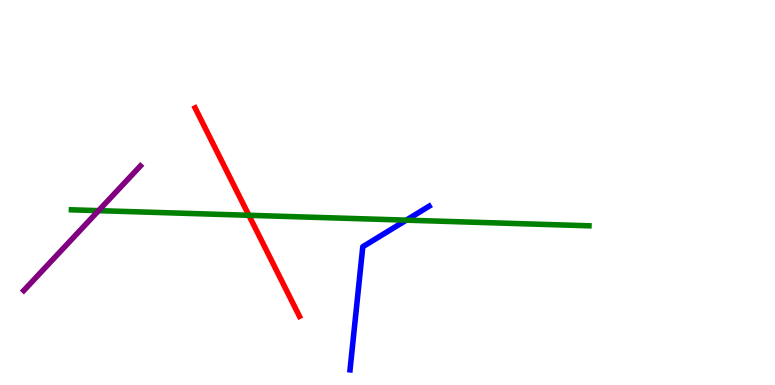[{'lines': ['blue', 'red'], 'intersections': []}, {'lines': ['green', 'red'], 'intersections': [{'x': 3.21, 'y': 4.41}]}, {'lines': ['purple', 'red'], 'intersections': []}, {'lines': ['blue', 'green'], 'intersections': [{'x': 5.24, 'y': 4.28}]}, {'lines': ['blue', 'purple'], 'intersections': []}, {'lines': ['green', 'purple'], 'intersections': [{'x': 1.27, 'y': 4.53}]}]